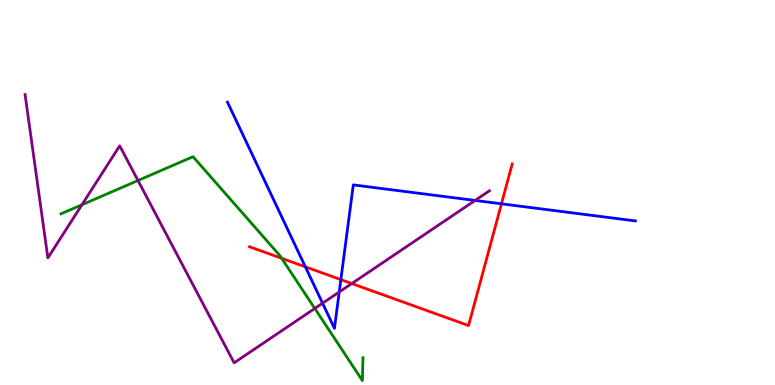[{'lines': ['blue', 'red'], 'intersections': [{'x': 3.94, 'y': 3.07}, {'x': 4.4, 'y': 2.74}, {'x': 6.47, 'y': 4.71}]}, {'lines': ['green', 'red'], 'intersections': [{'x': 3.63, 'y': 3.29}]}, {'lines': ['purple', 'red'], 'intersections': [{'x': 4.54, 'y': 2.64}]}, {'lines': ['blue', 'green'], 'intersections': []}, {'lines': ['blue', 'purple'], 'intersections': [{'x': 4.16, 'y': 2.12}, {'x': 4.38, 'y': 2.42}, {'x': 6.13, 'y': 4.79}]}, {'lines': ['green', 'purple'], 'intersections': [{'x': 1.06, 'y': 4.68}, {'x': 1.78, 'y': 5.31}, {'x': 4.06, 'y': 1.99}]}]